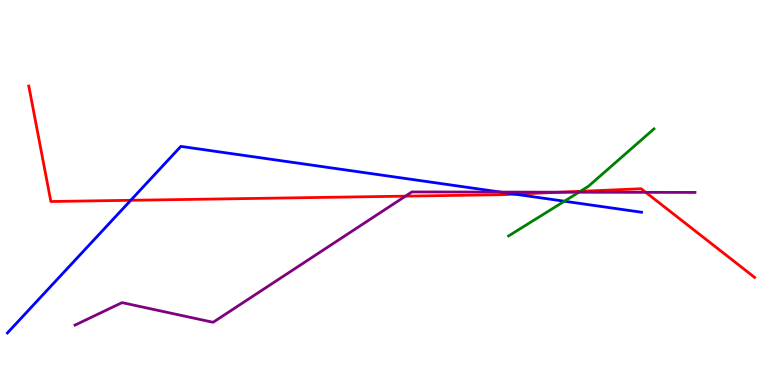[{'lines': ['blue', 'red'], 'intersections': [{'x': 1.69, 'y': 4.8}, {'x': 6.64, 'y': 4.96}]}, {'lines': ['green', 'red'], 'intersections': [{'x': 7.49, 'y': 5.03}]}, {'lines': ['purple', 'red'], 'intersections': [{'x': 5.23, 'y': 4.91}, {'x': 7.23, 'y': 5.01}, {'x': 8.33, 'y': 5.0}]}, {'lines': ['blue', 'green'], 'intersections': [{'x': 7.28, 'y': 4.77}]}, {'lines': ['blue', 'purple'], 'intersections': [{'x': 6.46, 'y': 5.01}]}, {'lines': ['green', 'purple'], 'intersections': [{'x': 7.47, 'y': 5.01}]}]